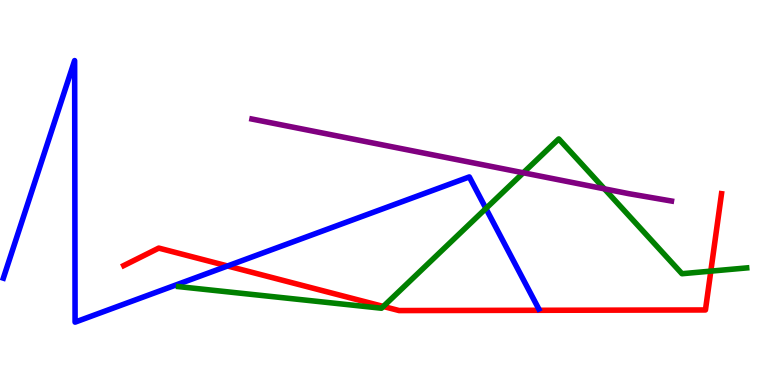[{'lines': ['blue', 'red'], 'intersections': [{'x': 2.94, 'y': 3.09}]}, {'lines': ['green', 'red'], 'intersections': [{'x': 4.95, 'y': 2.04}, {'x': 9.17, 'y': 2.96}]}, {'lines': ['purple', 'red'], 'intersections': []}, {'lines': ['blue', 'green'], 'intersections': [{'x': 6.27, 'y': 4.59}]}, {'lines': ['blue', 'purple'], 'intersections': []}, {'lines': ['green', 'purple'], 'intersections': [{'x': 6.75, 'y': 5.51}, {'x': 7.8, 'y': 5.1}]}]